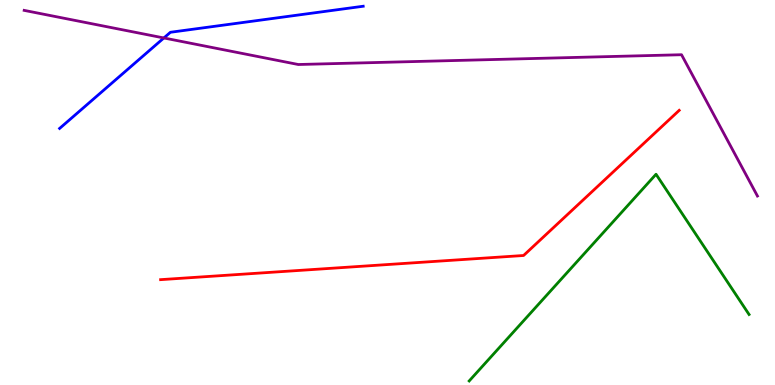[{'lines': ['blue', 'red'], 'intersections': []}, {'lines': ['green', 'red'], 'intersections': []}, {'lines': ['purple', 'red'], 'intersections': []}, {'lines': ['blue', 'green'], 'intersections': []}, {'lines': ['blue', 'purple'], 'intersections': [{'x': 2.11, 'y': 9.01}]}, {'lines': ['green', 'purple'], 'intersections': []}]